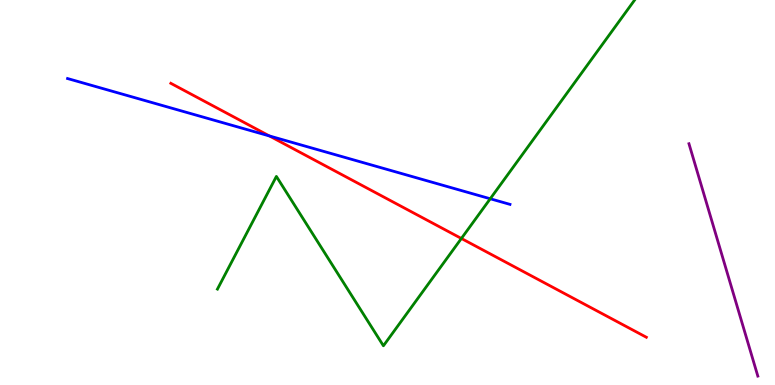[{'lines': ['blue', 'red'], 'intersections': [{'x': 3.48, 'y': 6.47}]}, {'lines': ['green', 'red'], 'intersections': [{'x': 5.95, 'y': 3.81}]}, {'lines': ['purple', 'red'], 'intersections': []}, {'lines': ['blue', 'green'], 'intersections': [{'x': 6.33, 'y': 4.84}]}, {'lines': ['blue', 'purple'], 'intersections': []}, {'lines': ['green', 'purple'], 'intersections': []}]